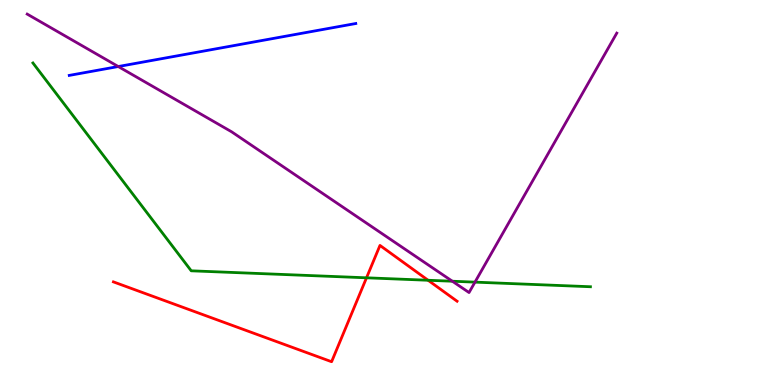[{'lines': ['blue', 'red'], 'intersections': []}, {'lines': ['green', 'red'], 'intersections': [{'x': 4.73, 'y': 2.78}, {'x': 5.52, 'y': 2.72}]}, {'lines': ['purple', 'red'], 'intersections': []}, {'lines': ['blue', 'green'], 'intersections': []}, {'lines': ['blue', 'purple'], 'intersections': [{'x': 1.53, 'y': 8.27}]}, {'lines': ['green', 'purple'], 'intersections': [{'x': 5.84, 'y': 2.7}, {'x': 6.13, 'y': 2.67}]}]